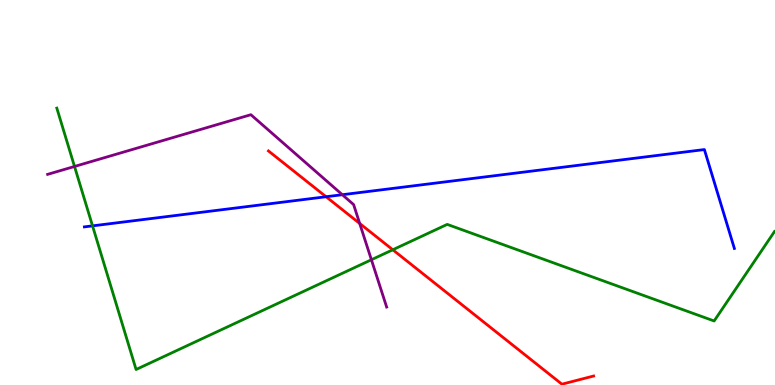[{'lines': ['blue', 'red'], 'intersections': [{'x': 4.21, 'y': 4.89}]}, {'lines': ['green', 'red'], 'intersections': [{'x': 5.07, 'y': 3.51}]}, {'lines': ['purple', 'red'], 'intersections': [{'x': 4.64, 'y': 4.2}]}, {'lines': ['blue', 'green'], 'intersections': [{'x': 1.19, 'y': 4.13}]}, {'lines': ['blue', 'purple'], 'intersections': [{'x': 4.42, 'y': 4.94}]}, {'lines': ['green', 'purple'], 'intersections': [{'x': 0.962, 'y': 5.68}, {'x': 4.79, 'y': 3.25}]}]